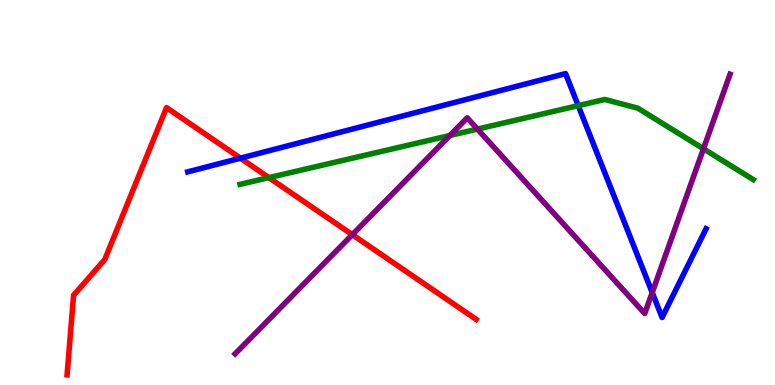[{'lines': ['blue', 'red'], 'intersections': [{'x': 3.1, 'y': 5.89}]}, {'lines': ['green', 'red'], 'intersections': [{'x': 3.47, 'y': 5.39}]}, {'lines': ['purple', 'red'], 'intersections': [{'x': 4.55, 'y': 3.9}]}, {'lines': ['blue', 'green'], 'intersections': [{'x': 7.46, 'y': 7.26}]}, {'lines': ['blue', 'purple'], 'intersections': [{'x': 8.42, 'y': 2.4}]}, {'lines': ['green', 'purple'], 'intersections': [{'x': 5.8, 'y': 6.48}, {'x': 6.16, 'y': 6.65}, {'x': 9.08, 'y': 6.14}]}]